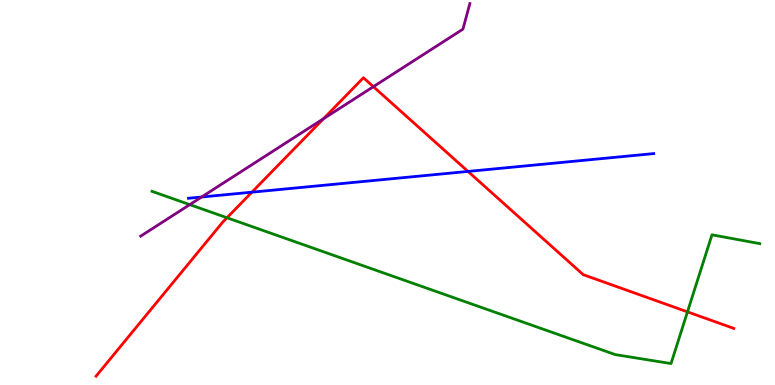[{'lines': ['blue', 'red'], 'intersections': [{'x': 3.25, 'y': 5.01}, {'x': 6.04, 'y': 5.55}]}, {'lines': ['green', 'red'], 'intersections': [{'x': 2.93, 'y': 4.34}, {'x': 8.87, 'y': 1.9}]}, {'lines': ['purple', 'red'], 'intersections': [{'x': 4.17, 'y': 6.92}, {'x': 4.82, 'y': 7.75}]}, {'lines': ['blue', 'green'], 'intersections': []}, {'lines': ['blue', 'purple'], 'intersections': [{'x': 2.6, 'y': 4.88}]}, {'lines': ['green', 'purple'], 'intersections': [{'x': 2.45, 'y': 4.68}]}]